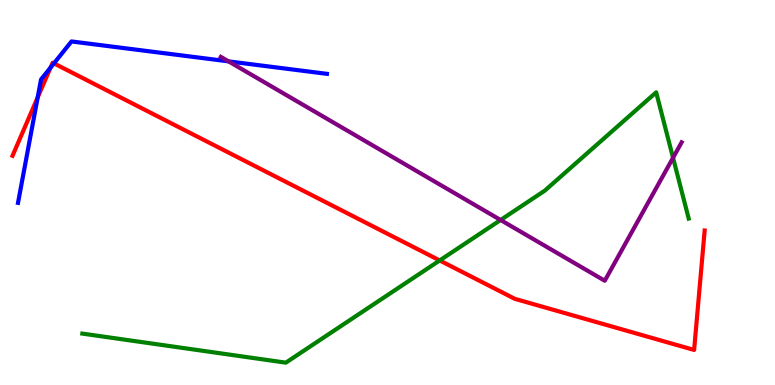[{'lines': ['blue', 'red'], 'intersections': [{'x': 0.486, 'y': 7.47}, {'x': 0.652, 'y': 8.24}, {'x': 0.696, 'y': 8.35}]}, {'lines': ['green', 'red'], 'intersections': [{'x': 5.67, 'y': 3.23}]}, {'lines': ['purple', 'red'], 'intersections': []}, {'lines': ['blue', 'green'], 'intersections': []}, {'lines': ['blue', 'purple'], 'intersections': [{'x': 2.95, 'y': 8.41}]}, {'lines': ['green', 'purple'], 'intersections': [{'x': 6.46, 'y': 4.29}, {'x': 8.68, 'y': 5.9}]}]